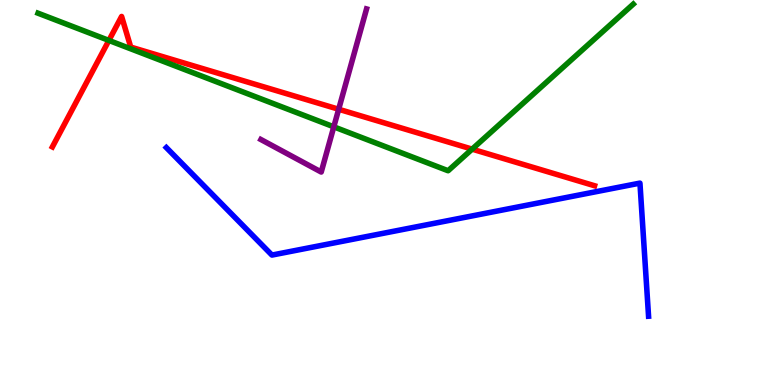[{'lines': ['blue', 'red'], 'intersections': []}, {'lines': ['green', 'red'], 'intersections': [{'x': 1.41, 'y': 8.95}, {'x': 6.09, 'y': 6.13}]}, {'lines': ['purple', 'red'], 'intersections': [{'x': 4.37, 'y': 7.16}]}, {'lines': ['blue', 'green'], 'intersections': []}, {'lines': ['blue', 'purple'], 'intersections': []}, {'lines': ['green', 'purple'], 'intersections': [{'x': 4.31, 'y': 6.71}]}]